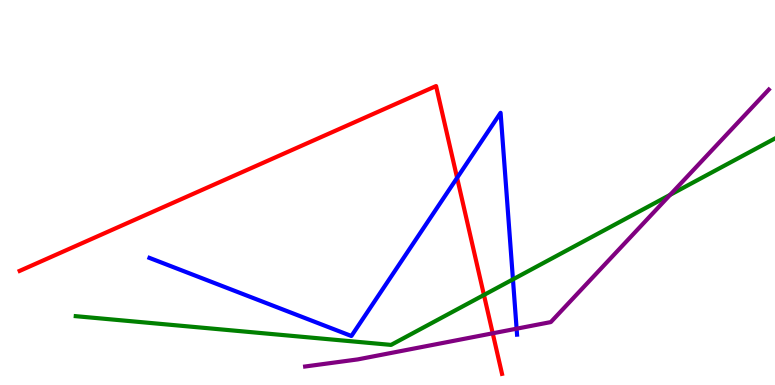[{'lines': ['blue', 'red'], 'intersections': [{'x': 5.9, 'y': 5.38}]}, {'lines': ['green', 'red'], 'intersections': [{'x': 6.24, 'y': 2.34}]}, {'lines': ['purple', 'red'], 'intersections': [{'x': 6.36, 'y': 1.34}]}, {'lines': ['blue', 'green'], 'intersections': [{'x': 6.62, 'y': 2.74}]}, {'lines': ['blue', 'purple'], 'intersections': [{'x': 6.67, 'y': 1.46}]}, {'lines': ['green', 'purple'], 'intersections': [{'x': 8.65, 'y': 4.94}]}]